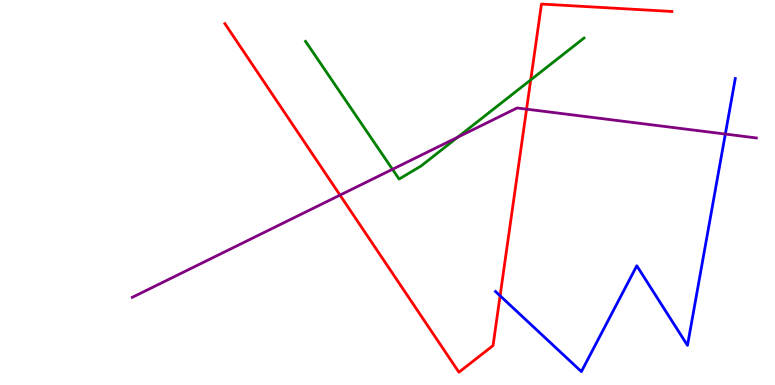[{'lines': ['blue', 'red'], 'intersections': [{'x': 6.45, 'y': 2.32}]}, {'lines': ['green', 'red'], 'intersections': [{'x': 6.85, 'y': 7.93}]}, {'lines': ['purple', 'red'], 'intersections': [{'x': 4.39, 'y': 4.93}, {'x': 6.79, 'y': 7.16}]}, {'lines': ['blue', 'green'], 'intersections': []}, {'lines': ['blue', 'purple'], 'intersections': [{'x': 9.36, 'y': 6.52}]}, {'lines': ['green', 'purple'], 'intersections': [{'x': 5.06, 'y': 5.6}, {'x': 5.91, 'y': 6.44}]}]